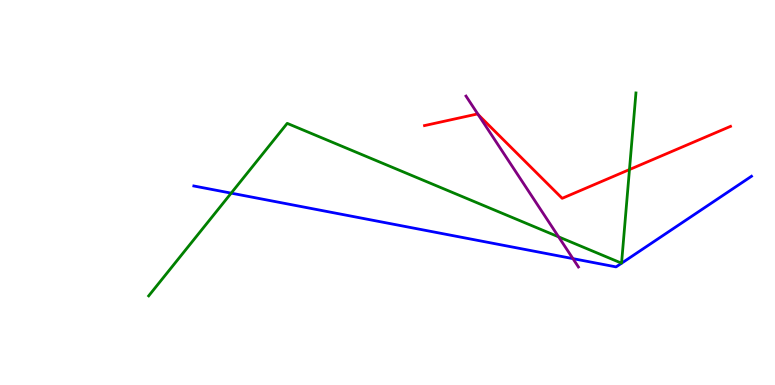[{'lines': ['blue', 'red'], 'intersections': []}, {'lines': ['green', 'red'], 'intersections': [{'x': 8.12, 'y': 5.6}]}, {'lines': ['purple', 'red'], 'intersections': [{'x': 6.17, 'y': 7.02}]}, {'lines': ['blue', 'green'], 'intersections': [{'x': 2.98, 'y': 4.98}]}, {'lines': ['blue', 'purple'], 'intersections': [{'x': 7.39, 'y': 3.28}]}, {'lines': ['green', 'purple'], 'intersections': [{'x': 7.21, 'y': 3.85}]}]